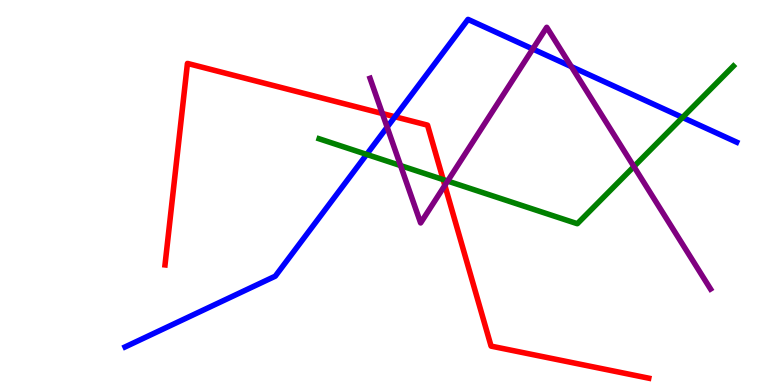[{'lines': ['blue', 'red'], 'intersections': [{'x': 5.1, 'y': 6.97}]}, {'lines': ['green', 'red'], 'intersections': [{'x': 5.72, 'y': 5.34}]}, {'lines': ['purple', 'red'], 'intersections': [{'x': 4.93, 'y': 7.05}, {'x': 5.74, 'y': 5.19}]}, {'lines': ['blue', 'green'], 'intersections': [{'x': 4.73, 'y': 5.99}, {'x': 8.81, 'y': 6.95}]}, {'lines': ['blue', 'purple'], 'intersections': [{'x': 5.0, 'y': 6.7}, {'x': 6.87, 'y': 8.73}, {'x': 7.37, 'y': 8.27}]}, {'lines': ['green', 'purple'], 'intersections': [{'x': 5.17, 'y': 5.7}, {'x': 5.78, 'y': 5.3}, {'x': 8.18, 'y': 5.67}]}]